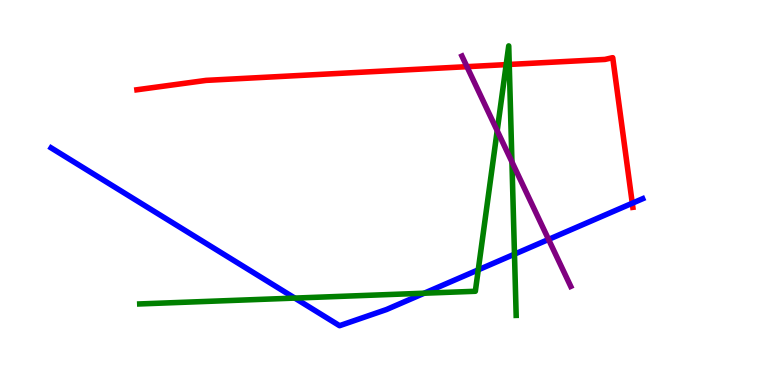[{'lines': ['blue', 'red'], 'intersections': [{'x': 8.16, 'y': 4.72}]}, {'lines': ['green', 'red'], 'intersections': [{'x': 6.53, 'y': 8.32}, {'x': 6.57, 'y': 8.33}]}, {'lines': ['purple', 'red'], 'intersections': [{'x': 6.03, 'y': 8.27}]}, {'lines': ['blue', 'green'], 'intersections': [{'x': 3.8, 'y': 2.26}, {'x': 5.47, 'y': 2.38}, {'x': 6.17, 'y': 2.99}, {'x': 6.64, 'y': 3.4}]}, {'lines': ['blue', 'purple'], 'intersections': [{'x': 7.08, 'y': 3.78}]}, {'lines': ['green', 'purple'], 'intersections': [{'x': 6.42, 'y': 6.61}, {'x': 6.61, 'y': 5.8}]}]